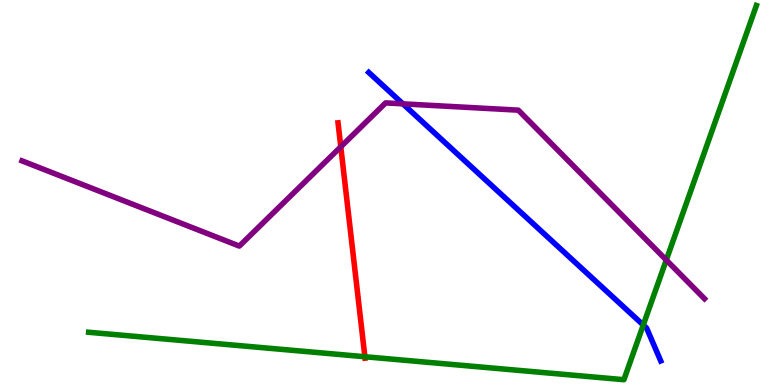[{'lines': ['blue', 'red'], 'intersections': []}, {'lines': ['green', 'red'], 'intersections': [{'x': 4.71, 'y': 0.734}]}, {'lines': ['purple', 'red'], 'intersections': [{'x': 4.4, 'y': 6.19}]}, {'lines': ['blue', 'green'], 'intersections': [{'x': 8.3, 'y': 1.56}]}, {'lines': ['blue', 'purple'], 'intersections': [{'x': 5.2, 'y': 7.3}]}, {'lines': ['green', 'purple'], 'intersections': [{'x': 8.6, 'y': 3.25}]}]